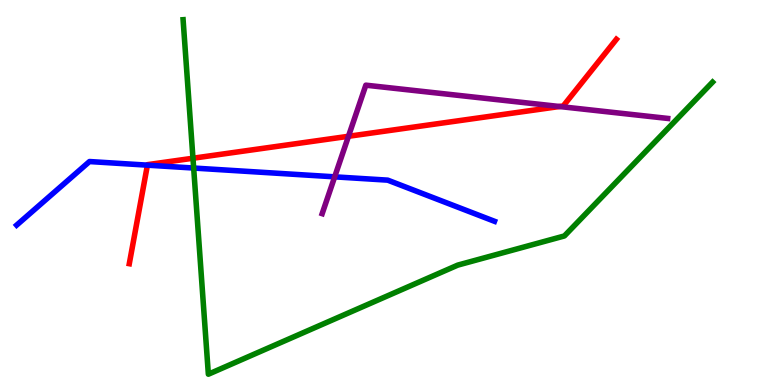[{'lines': ['blue', 'red'], 'intersections': [{'x': 1.9, 'y': 5.71}]}, {'lines': ['green', 'red'], 'intersections': [{'x': 2.49, 'y': 5.89}]}, {'lines': ['purple', 'red'], 'intersections': [{'x': 4.5, 'y': 6.46}, {'x': 7.22, 'y': 7.23}]}, {'lines': ['blue', 'green'], 'intersections': [{'x': 2.5, 'y': 5.64}]}, {'lines': ['blue', 'purple'], 'intersections': [{'x': 4.32, 'y': 5.41}]}, {'lines': ['green', 'purple'], 'intersections': []}]